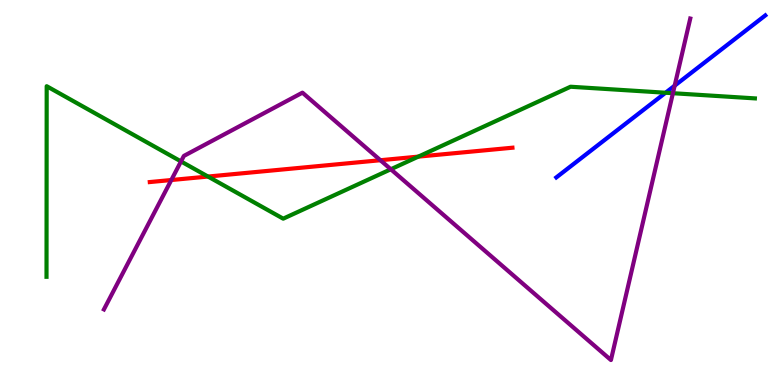[{'lines': ['blue', 'red'], 'intersections': []}, {'lines': ['green', 'red'], 'intersections': [{'x': 2.68, 'y': 5.41}, {'x': 5.4, 'y': 5.93}]}, {'lines': ['purple', 'red'], 'intersections': [{'x': 2.21, 'y': 5.32}, {'x': 4.91, 'y': 5.84}]}, {'lines': ['blue', 'green'], 'intersections': [{'x': 8.59, 'y': 7.59}]}, {'lines': ['blue', 'purple'], 'intersections': [{'x': 8.71, 'y': 7.77}]}, {'lines': ['green', 'purple'], 'intersections': [{'x': 2.34, 'y': 5.81}, {'x': 5.04, 'y': 5.6}, {'x': 8.68, 'y': 7.58}]}]